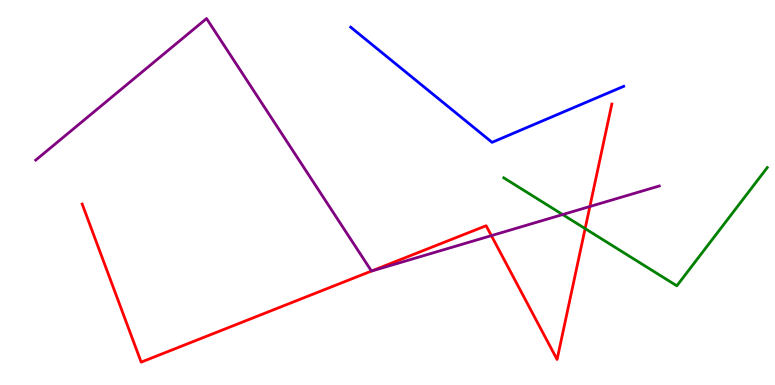[{'lines': ['blue', 'red'], 'intersections': []}, {'lines': ['green', 'red'], 'intersections': [{'x': 7.55, 'y': 4.06}]}, {'lines': ['purple', 'red'], 'intersections': [{'x': 4.79, 'y': 2.96}, {'x': 6.34, 'y': 3.88}, {'x': 7.61, 'y': 4.64}]}, {'lines': ['blue', 'green'], 'intersections': []}, {'lines': ['blue', 'purple'], 'intersections': []}, {'lines': ['green', 'purple'], 'intersections': [{'x': 7.26, 'y': 4.43}]}]